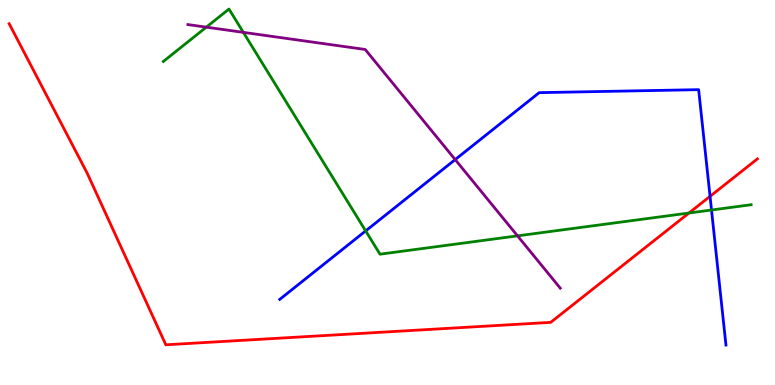[{'lines': ['blue', 'red'], 'intersections': [{'x': 9.16, 'y': 4.9}]}, {'lines': ['green', 'red'], 'intersections': [{'x': 8.89, 'y': 4.47}]}, {'lines': ['purple', 'red'], 'intersections': []}, {'lines': ['blue', 'green'], 'intersections': [{'x': 4.72, 'y': 4.0}, {'x': 9.18, 'y': 4.55}]}, {'lines': ['blue', 'purple'], 'intersections': [{'x': 5.87, 'y': 5.85}]}, {'lines': ['green', 'purple'], 'intersections': [{'x': 2.66, 'y': 9.29}, {'x': 3.14, 'y': 9.16}, {'x': 6.68, 'y': 3.87}]}]